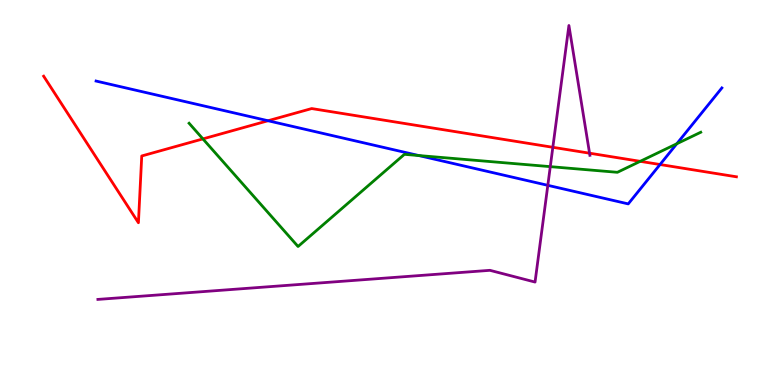[{'lines': ['blue', 'red'], 'intersections': [{'x': 3.46, 'y': 6.86}, {'x': 8.52, 'y': 5.73}]}, {'lines': ['green', 'red'], 'intersections': [{'x': 2.62, 'y': 6.39}, {'x': 8.26, 'y': 5.81}]}, {'lines': ['purple', 'red'], 'intersections': [{'x': 7.13, 'y': 6.17}, {'x': 7.61, 'y': 6.02}]}, {'lines': ['blue', 'green'], 'intersections': [{'x': 5.4, 'y': 5.96}, {'x': 8.73, 'y': 6.27}]}, {'lines': ['blue', 'purple'], 'intersections': [{'x': 7.07, 'y': 5.19}]}, {'lines': ['green', 'purple'], 'intersections': [{'x': 7.1, 'y': 5.67}]}]